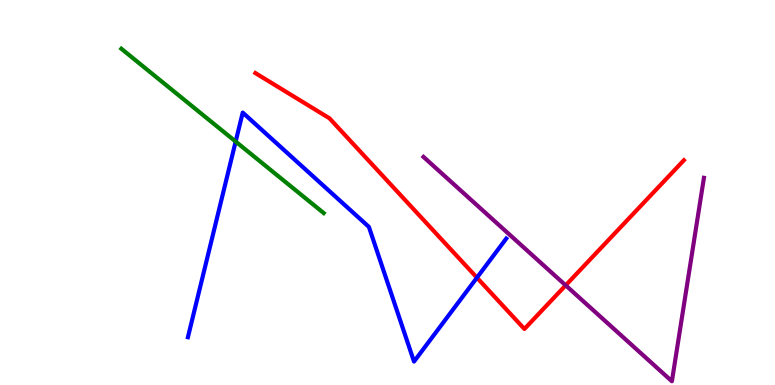[{'lines': ['blue', 'red'], 'intersections': [{'x': 6.15, 'y': 2.79}]}, {'lines': ['green', 'red'], 'intersections': []}, {'lines': ['purple', 'red'], 'intersections': [{'x': 7.3, 'y': 2.59}]}, {'lines': ['blue', 'green'], 'intersections': [{'x': 3.04, 'y': 6.32}]}, {'lines': ['blue', 'purple'], 'intersections': []}, {'lines': ['green', 'purple'], 'intersections': []}]